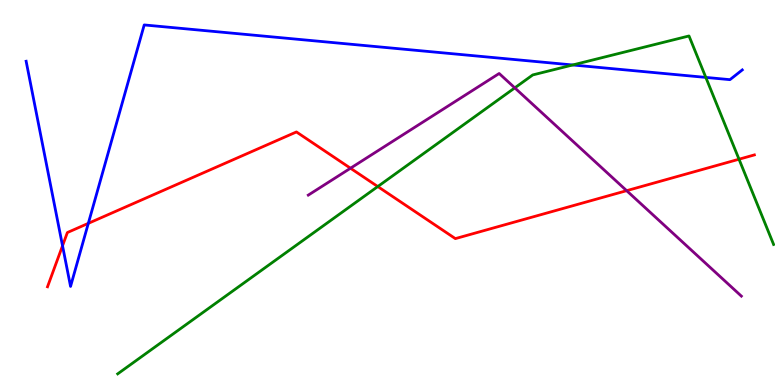[{'lines': ['blue', 'red'], 'intersections': [{'x': 0.807, 'y': 3.62}, {'x': 1.14, 'y': 4.2}]}, {'lines': ['green', 'red'], 'intersections': [{'x': 4.87, 'y': 5.15}, {'x': 9.54, 'y': 5.86}]}, {'lines': ['purple', 'red'], 'intersections': [{'x': 4.52, 'y': 5.63}, {'x': 8.09, 'y': 5.05}]}, {'lines': ['blue', 'green'], 'intersections': [{'x': 7.39, 'y': 8.31}, {'x': 9.11, 'y': 7.99}]}, {'lines': ['blue', 'purple'], 'intersections': []}, {'lines': ['green', 'purple'], 'intersections': [{'x': 6.64, 'y': 7.72}]}]